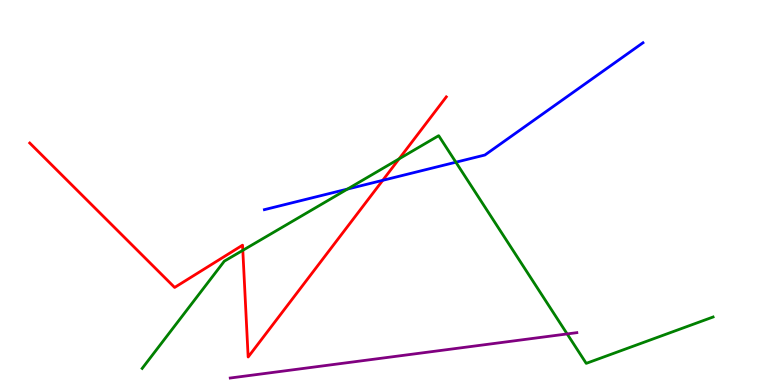[{'lines': ['blue', 'red'], 'intersections': [{'x': 4.94, 'y': 5.32}]}, {'lines': ['green', 'red'], 'intersections': [{'x': 3.13, 'y': 3.5}, {'x': 5.15, 'y': 5.87}]}, {'lines': ['purple', 'red'], 'intersections': []}, {'lines': ['blue', 'green'], 'intersections': [{'x': 4.48, 'y': 5.09}, {'x': 5.88, 'y': 5.79}]}, {'lines': ['blue', 'purple'], 'intersections': []}, {'lines': ['green', 'purple'], 'intersections': [{'x': 7.32, 'y': 1.33}]}]